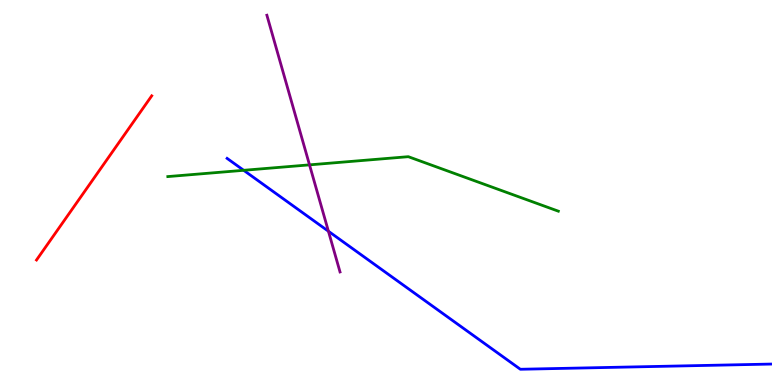[{'lines': ['blue', 'red'], 'intersections': []}, {'lines': ['green', 'red'], 'intersections': []}, {'lines': ['purple', 'red'], 'intersections': []}, {'lines': ['blue', 'green'], 'intersections': [{'x': 3.14, 'y': 5.58}]}, {'lines': ['blue', 'purple'], 'intersections': [{'x': 4.24, 'y': 3.99}]}, {'lines': ['green', 'purple'], 'intersections': [{'x': 3.99, 'y': 5.72}]}]